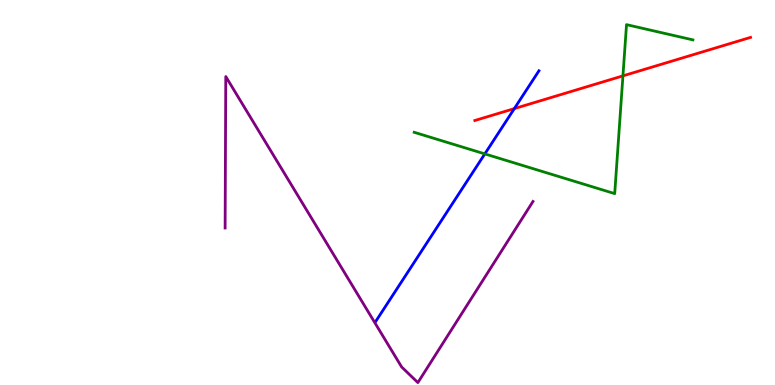[{'lines': ['blue', 'red'], 'intersections': [{'x': 6.64, 'y': 7.18}]}, {'lines': ['green', 'red'], 'intersections': [{'x': 8.04, 'y': 8.03}]}, {'lines': ['purple', 'red'], 'intersections': []}, {'lines': ['blue', 'green'], 'intersections': [{'x': 6.26, 'y': 6.0}]}, {'lines': ['blue', 'purple'], 'intersections': []}, {'lines': ['green', 'purple'], 'intersections': []}]